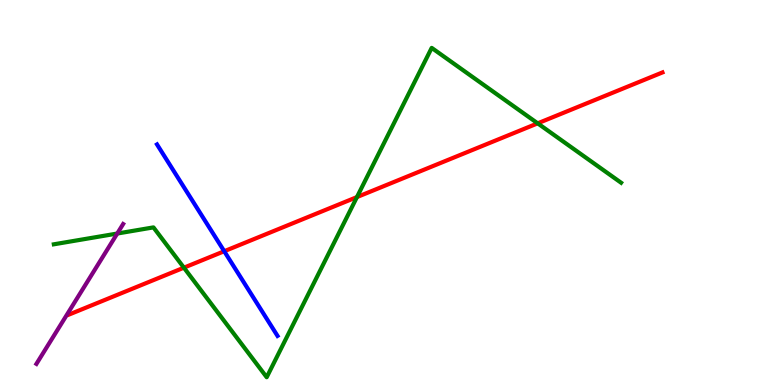[{'lines': ['blue', 'red'], 'intersections': [{'x': 2.89, 'y': 3.47}]}, {'lines': ['green', 'red'], 'intersections': [{'x': 2.37, 'y': 3.05}, {'x': 4.61, 'y': 4.88}, {'x': 6.94, 'y': 6.8}]}, {'lines': ['purple', 'red'], 'intersections': []}, {'lines': ['blue', 'green'], 'intersections': []}, {'lines': ['blue', 'purple'], 'intersections': []}, {'lines': ['green', 'purple'], 'intersections': [{'x': 1.51, 'y': 3.93}]}]